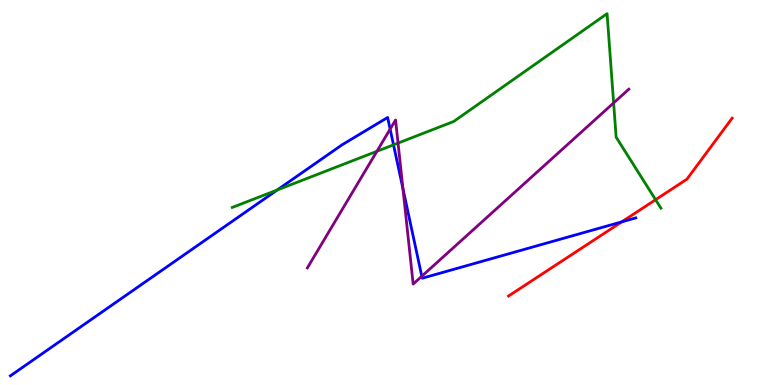[{'lines': ['blue', 'red'], 'intersections': [{'x': 8.02, 'y': 4.24}]}, {'lines': ['green', 'red'], 'intersections': [{'x': 8.46, 'y': 4.81}]}, {'lines': ['purple', 'red'], 'intersections': []}, {'lines': ['blue', 'green'], 'intersections': [{'x': 3.58, 'y': 5.07}, {'x': 5.08, 'y': 6.24}]}, {'lines': ['blue', 'purple'], 'intersections': [{'x': 5.03, 'y': 6.65}, {'x': 5.2, 'y': 5.1}, {'x': 5.44, 'y': 2.82}]}, {'lines': ['green', 'purple'], 'intersections': [{'x': 4.86, 'y': 6.07}, {'x': 5.14, 'y': 6.28}, {'x': 7.92, 'y': 7.33}]}]